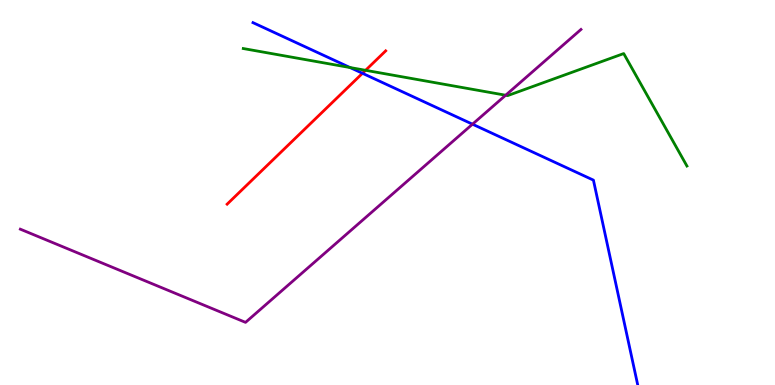[{'lines': ['blue', 'red'], 'intersections': [{'x': 4.68, 'y': 8.1}]}, {'lines': ['green', 'red'], 'intersections': [{'x': 4.72, 'y': 8.17}]}, {'lines': ['purple', 'red'], 'intersections': []}, {'lines': ['blue', 'green'], 'intersections': [{'x': 4.52, 'y': 8.25}]}, {'lines': ['blue', 'purple'], 'intersections': [{'x': 6.1, 'y': 6.77}]}, {'lines': ['green', 'purple'], 'intersections': [{'x': 6.52, 'y': 7.53}]}]